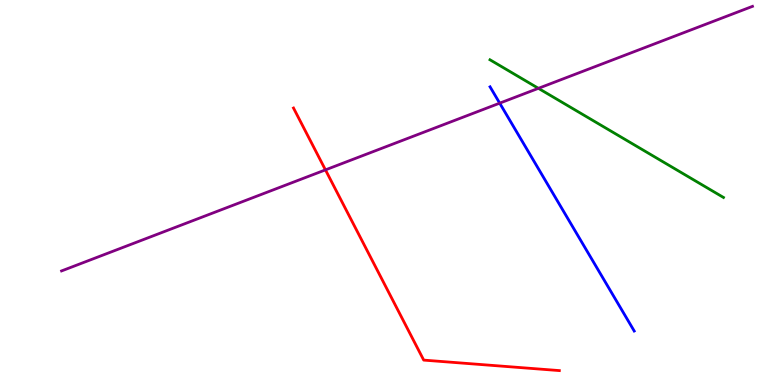[{'lines': ['blue', 'red'], 'intersections': []}, {'lines': ['green', 'red'], 'intersections': []}, {'lines': ['purple', 'red'], 'intersections': [{'x': 4.2, 'y': 5.59}]}, {'lines': ['blue', 'green'], 'intersections': []}, {'lines': ['blue', 'purple'], 'intersections': [{'x': 6.45, 'y': 7.32}]}, {'lines': ['green', 'purple'], 'intersections': [{'x': 6.95, 'y': 7.71}]}]